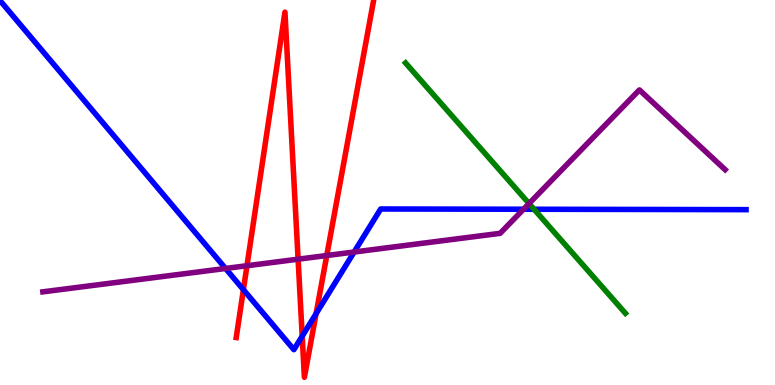[{'lines': ['blue', 'red'], 'intersections': [{'x': 3.14, 'y': 2.48}, {'x': 3.9, 'y': 1.27}, {'x': 4.08, 'y': 1.85}]}, {'lines': ['green', 'red'], 'intersections': []}, {'lines': ['purple', 'red'], 'intersections': [{'x': 3.19, 'y': 3.1}, {'x': 3.85, 'y': 3.27}, {'x': 4.22, 'y': 3.36}]}, {'lines': ['blue', 'green'], 'intersections': [{'x': 6.89, 'y': 4.56}]}, {'lines': ['blue', 'purple'], 'intersections': [{'x': 2.91, 'y': 3.03}, {'x': 4.57, 'y': 3.45}, {'x': 6.76, 'y': 4.57}]}, {'lines': ['green', 'purple'], 'intersections': [{'x': 6.83, 'y': 4.71}]}]